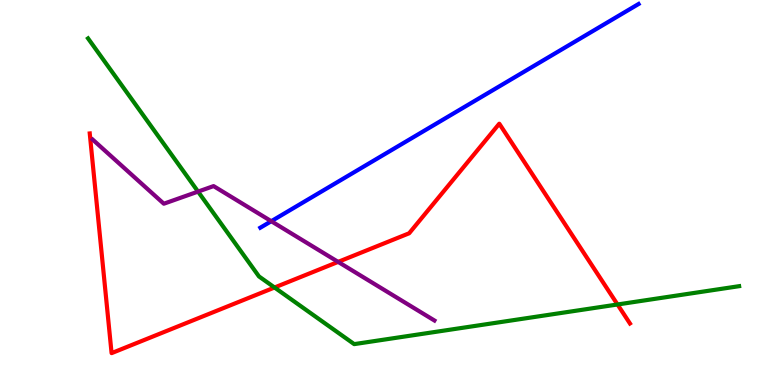[{'lines': ['blue', 'red'], 'intersections': []}, {'lines': ['green', 'red'], 'intersections': [{'x': 3.54, 'y': 2.53}, {'x': 7.97, 'y': 2.09}]}, {'lines': ['purple', 'red'], 'intersections': [{'x': 4.36, 'y': 3.2}]}, {'lines': ['blue', 'green'], 'intersections': []}, {'lines': ['blue', 'purple'], 'intersections': [{'x': 3.5, 'y': 4.25}]}, {'lines': ['green', 'purple'], 'intersections': [{'x': 2.56, 'y': 5.02}]}]